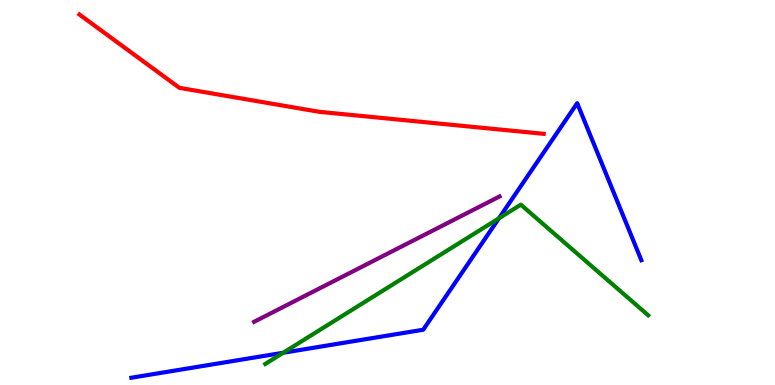[{'lines': ['blue', 'red'], 'intersections': []}, {'lines': ['green', 'red'], 'intersections': []}, {'lines': ['purple', 'red'], 'intersections': []}, {'lines': ['blue', 'green'], 'intersections': [{'x': 3.65, 'y': 0.837}, {'x': 6.44, 'y': 4.33}]}, {'lines': ['blue', 'purple'], 'intersections': []}, {'lines': ['green', 'purple'], 'intersections': []}]